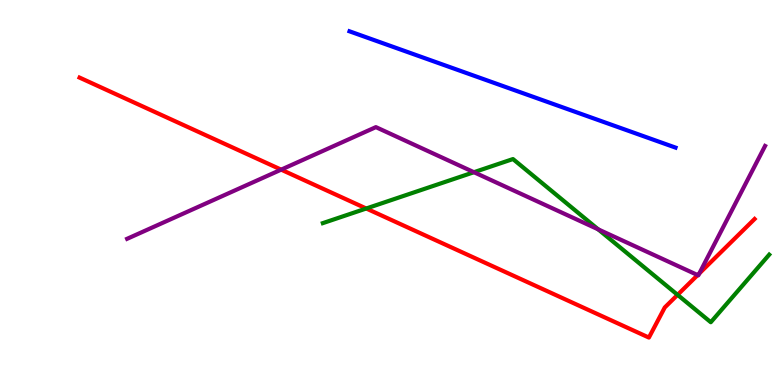[{'lines': ['blue', 'red'], 'intersections': []}, {'lines': ['green', 'red'], 'intersections': [{'x': 4.73, 'y': 4.58}, {'x': 8.74, 'y': 2.34}]}, {'lines': ['purple', 'red'], 'intersections': [{'x': 3.63, 'y': 5.59}, {'x': 9.0, 'y': 2.86}, {'x': 9.02, 'y': 2.9}]}, {'lines': ['blue', 'green'], 'intersections': []}, {'lines': ['blue', 'purple'], 'intersections': []}, {'lines': ['green', 'purple'], 'intersections': [{'x': 6.12, 'y': 5.53}, {'x': 7.72, 'y': 4.04}]}]